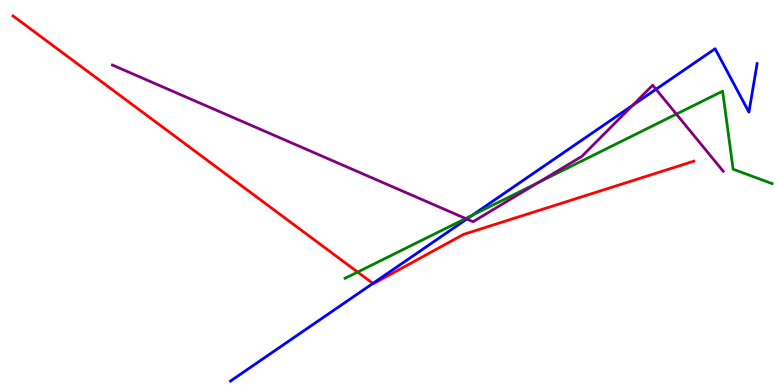[{'lines': ['blue', 'red'], 'intersections': [{'x': 4.81, 'y': 2.64}]}, {'lines': ['green', 'red'], 'intersections': [{'x': 4.61, 'y': 2.93}]}, {'lines': ['purple', 'red'], 'intersections': []}, {'lines': ['blue', 'green'], 'intersections': [{'x': 6.09, 'y': 4.41}]}, {'lines': ['blue', 'purple'], 'intersections': [{'x': 6.02, 'y': 4.31}, {'x': 8.16, 'y': 7.27}, {'x': 8.46, 'y': 7.68}]}, {'lines': ['green', 'purple'], 'intersections': [{'x': 6.01, 'y': 4.32}, {'x': 6.95, 'y': 5.26}, {'x': 8.73, 'y': 7.04}]}]